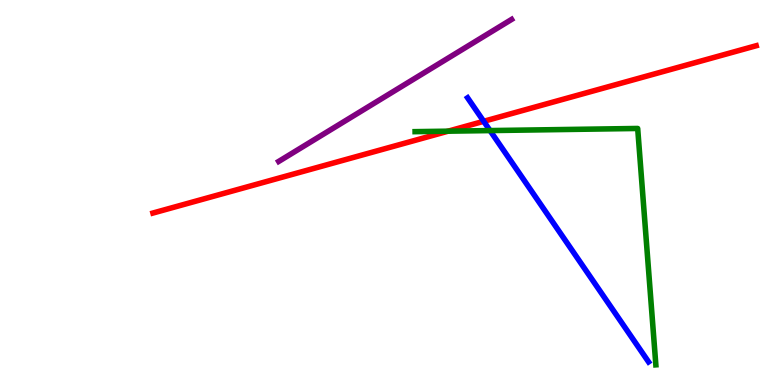[{'lines': ['blue', 'red'], 'intersections': [{'x': 6.24, 'y': 6.85}]}, {'lines': ['green', 'red'], 'intersections': [{'x': 5.78, 'y': 6.59}]}, {'lines': ['purple', 'red'], 'intersections': []}, {'lines': ['blue', 'green'], 'intersections': [{'x': 6.32, 'y': 6.61}]}, {'lines': ['blue', 'purple'], 'intersections': []}, {'lines': ['green', 'purple'], 'intersections': []}]